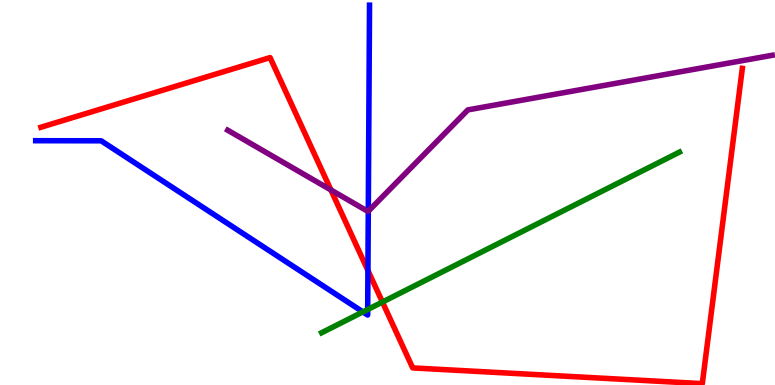[{'lines': ['blue', 'red'], 'intersections': [{'x': 4.75, 'y': 2.97}]}, {'lines': ['green', 'red'], 'intersections': [{'x': 4.93, 'y': 2.15}]}, {'lines': ['purple', 'red'], 'intersections': [{'x': 4.27, 'y': 5.07}]}, {'lines': ['blue', 'green'], 'intersections': [{'x': 4.68, 'y': 1.9}, {'x': 4.74, 'y': 1.96}]}, {'lines': ['blue', 'purple'], 'intersections': [{'x': 4.75, 'y': 4.51}]}, {'lines': ['green', 'purple'], 'intersections': []}]